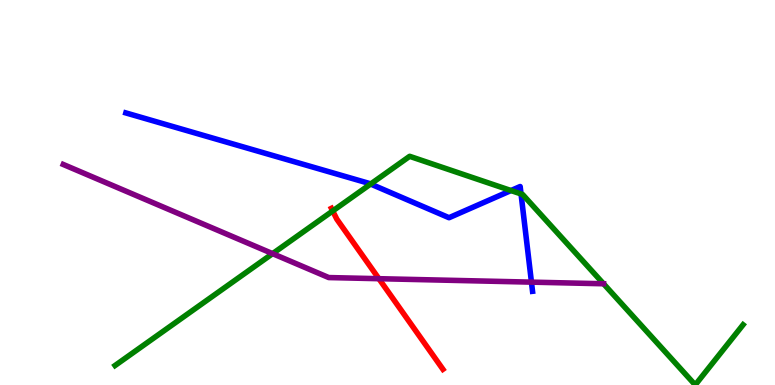[{'lines': ['blue', 'red'], 'intersections': []}, {'lines': ['green', 'red'], 'intersections': [{'x': 4.29, 'y': 4.52}]}, {'lines': ['purple', 'red'], 'intersections': [{'x': 4.89, 'y': 2.76}]}, {'lines': ['blue', 'green'], 'intersections': [{'x': 4.78, 'y': 5.22}, {'x': 6.59, 'y': 5.05}, {'x': 6.72, 'y': 4.96}]}, {'lines': ['blue', 'purple'], 'intersections': [{'x': 6.86, 'y': 2.67}]}, {'lines': ['green', 'purple'], 'intersections': [{'x': 3.52, 'y': 3.41}, {'x': 7.79, 'y': 2.63}]}]